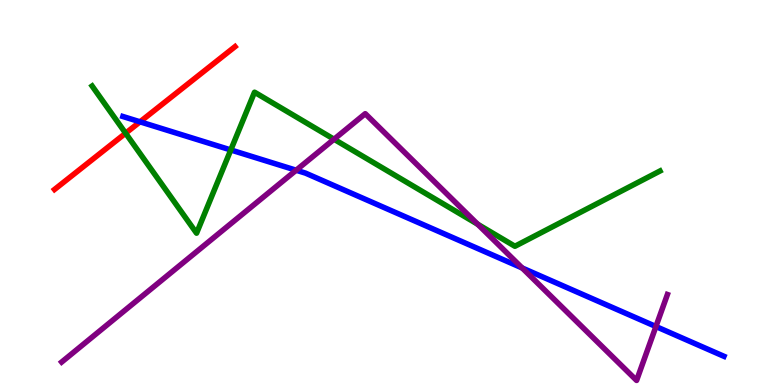[{'lines': ['blue', 'red'], 'intersections': [{'x': 1.81, 'y': 6.84}]}, {'lines': ['green', 'red'], 'intersections': [{'x': 1.62, 'y': 6.54}]}, {'lines': ['purple', 'red'], 'intersections': []}, {'lines': ['blue', 'green'], 'intersections': [{'x': 2.98, 'y': 6.11}]}, {'lines': ['blue', 'purple'], 'intersections': [{'x': 3.82, 'y': 5.58}, {'x': 6.74, 'y': 3.04}, {'x': 8.46, 'y': 1.52}]}, {'lines': ['green', 'purple'], 'intersections': [{'x': 4.31, 'y': 6.38}, {'x': 6.16, 'y': 4.18}]}]